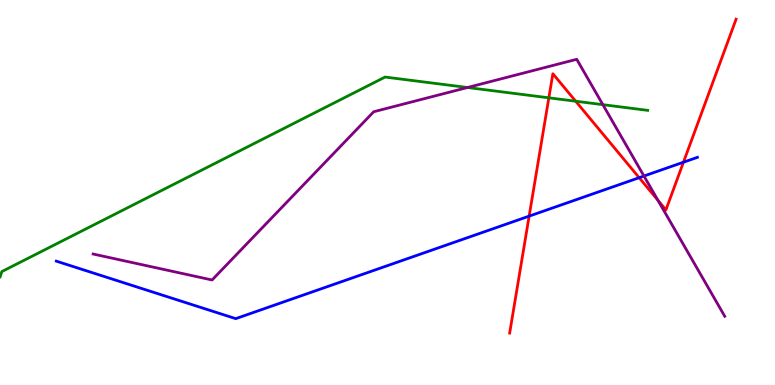[{'lines': ['blue', 'red'], 'intersections': [{'x': 6.83, 'y': 4.39}, {'x': 8.25, 'y': 5.38}, {'x': 8.82, 'y': 5.79}]}, {'lines': ['green', 'red'], 'intersections': [{'x': 7.08, 'y': 7.46}, {'x': 7.43, 'y': 7.37}]}, {'lines': ['purple', 'red'], 'intersections': [{'x': 8.49, 'y': 4.8}]}, {'lines': ['blue', 'green'], 'intersections': []}, {'lines': ['blue', 'purple'], 'intersections': [{'x': 8.31, 'y': 5.43}]}, {'lines': ['green', 'purple'], 'intersections': [{'x': 6.03, 'y': 7.73}, {'x': 7.78, 'y': 7.28}]}]